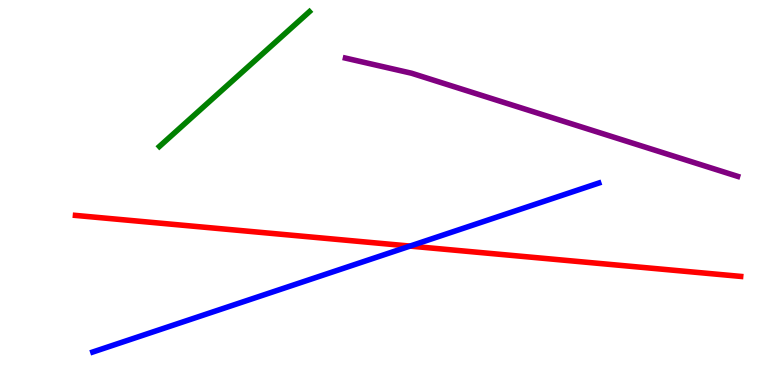[{'lines': ['blue', 'red'], 'intersections': [{'x': 5.29, 'y': 3.61}]}, {'lines': ['green', 'red'], 'intersections': []}, {'lines': ['purple', 'red'], 'intersections': []}, {'lines': ['blue', 'green'], 'intersections': []}, {'lines': ['blue', 'purple'], 'intersections': []}, {'lines': ['green', 'purple'], 'intersections': []}]